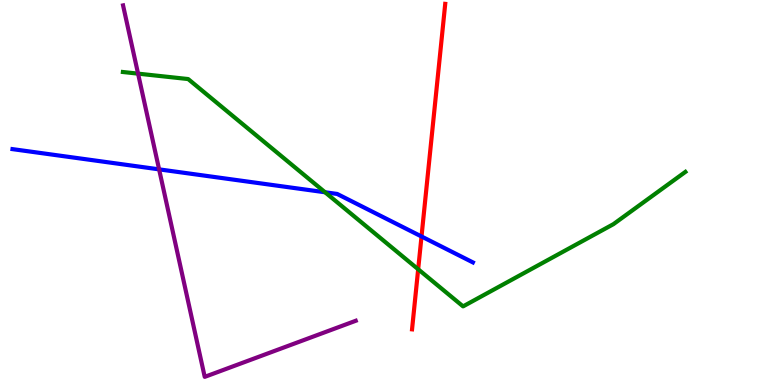[{'lines': ['blue', 'red'], 'intersections': [{'x': 5.44, 'y': 3.86}]}, {'lines': ['green', 'red'], 'intersections': [{'x': 5.4, 'y': 3.01}]}, {'lines': ['purple', 'red'], 'intersections': []}, {'lines': ['blue', 'green'], 'intersections': [{'x': 4.19, 'y': 5.01}]}, {'lines': ['blue', 'purple'], 'intersections': [{'x': 2.05, 'y': 5.6}]}, {'lines': ['green', 'purple'], 'intersections': [{'x': 1.78, 'y': 8.09}]}]